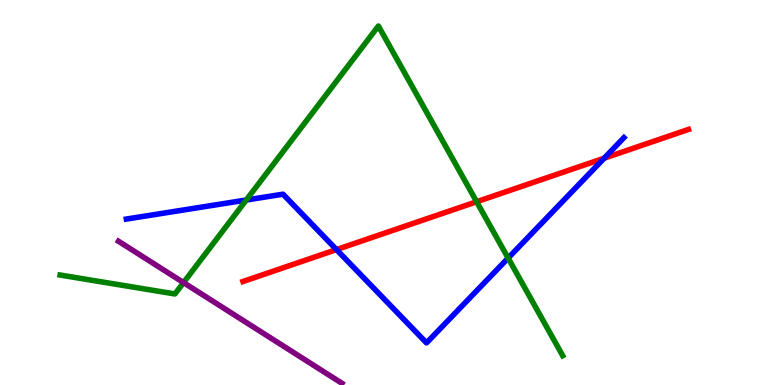[{'lines': ['blue', 'red'], 'intersections': [{'x': 4.34, 'y': 3.52}, {'x': 7.8, 'y': 5.89}]}, {'lines': ['green', 'red'], 'intersections': [{'x': 6.15, 'y': 4.76}]}, {'lines': ['purple', 'red'], 'intersections': []}, {'lines': ['blue', 'green'], 'intersections': [{'x': 3.18, 'y': 4.8}, {'x': 6.56, 'y': 3.3}]}, {'lines': ['blue', 'purple'], 'intersections': []}, {'lines': ['green', 'purple'], 'intersections': [{'x': 2.37, 'y': 2.66}]}]